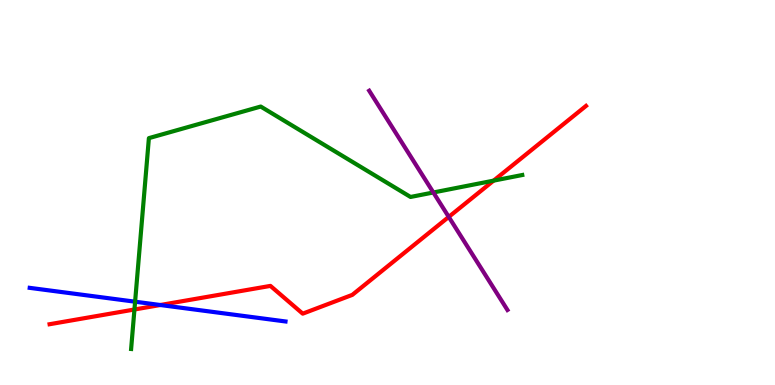[{'lines': ['blue', 'red'], 'intersections': [{'x': 2.07, 'y': 2.08}]}, {'lines': ['green', 'red'], 'intersections': [{'x': 1.73, 'y': 1.96}, {'x': 6.37, 'y': 5.31}]}, {'lines': ['purple', 'red'], 'intersections': [{'x': 5.79, 'y': 4.37}]}, {'lines': ['blue', 'green'], 'intersections': [{'x': 1.74, 'y': 2.16}]}, {'lines': ['blue', 'purple'], 'intersections': []}, {'lines': ['green', 'purple'], 'intersections': [{'x': 5.59, 'y': 5.0}]}]